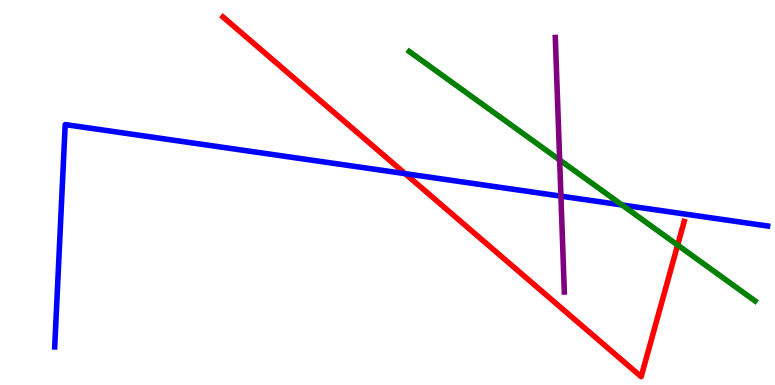[{'lines': ['blue', 'red'], 'intersections': [{'x': 5.23, 'y': 5.49}]}, {'lines': ['green', 'red'], 'intersections': [{'x': 8.74, 'y': 3.63}]}, {'lines': ['purple', 'red'], 'intersections': []}, {'lines': ['blue', 'green'], 'intersections': [{'x': 8.03, 'y': 4.68}]}, {'lines': ['blue', 'purple'], 'intersections': [{'x': 7.24, 'y': 4.91}]}, {'lines': ['green', 'purple'], 'intersections': [{'x': 7.22, 'y': 5.85}]}]